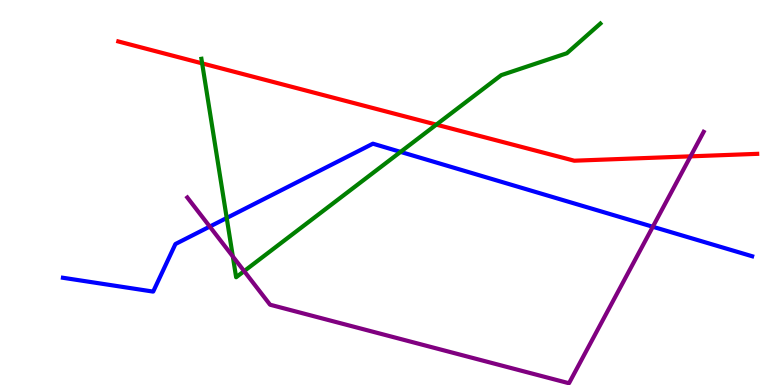[{'lines': ['blue', 'red'], 'intersections': []}, {'lines': ['green', 'red'], 'intersections': [{'x': 2.61, 'y': 8.35}, {'x': 5.63, 'y': 6.76}]}, {'lines': ['purple', 'red'], 'intersections': [{'x': 8.91, 'y': 5.94}]}, {'lines': ['blue', 'green'], 'intersections': [{'x': 2.93, 'y': 4.34}, {'x': 5.17, 'y': 6.05}]}, {'lines': ['blue', 'purple'], 'intersections': [{'x': 2.71, 'y': 4.11}, {'x': 8.42, 'y': 4.11}]}, {'lines': ['green', 'purple'], 'intersections': [{'x': 3.0, 'y': 3.34}, {'x': 3.15, 'y': 2.96}]}]